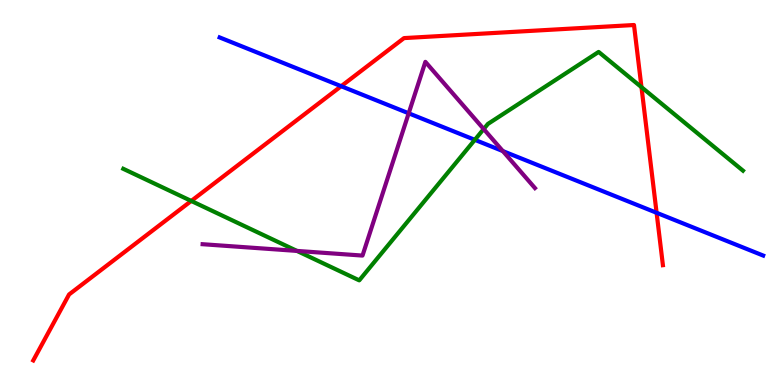[{'lines': ['blue', 'red'], 'intersections': [{'x': 4.4, 'y': 7.76}, {'x': 8.47, 'y': 4.47}]}, {'lines': ['green', 'red'], 'intersections': [{'x': 2.47, 'y': 4.78}, {'x': 8.28, 'y': 7.74}]}, {'lines': ['purple', 'red'], 'intersections': []}, {'lines': ['blue', 'green'], 'intersections': [{'x': 6.13, 'y': 6.37}]}, {'lines': ['blue', 'purple'], 'intersections': [{'x': 5.27, 'y': 7.06}, {'x': 6.49, 'y': 6.08}]}, {'lines': ['green', 'purple'], 'intersections': [{'x': 3.83, 'y': 3.48}, {'x': 6.24, 'y': 6.65}]}]